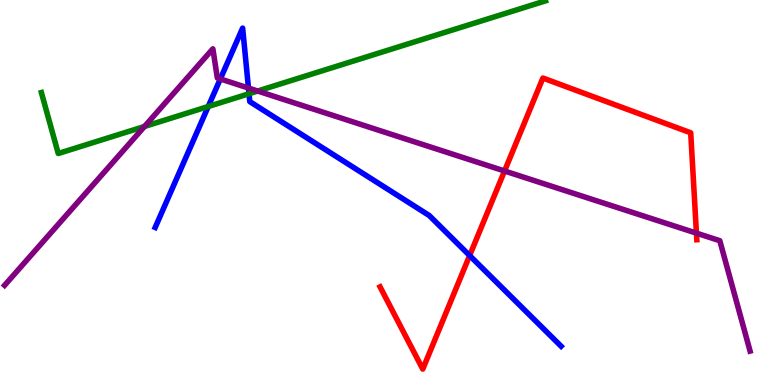[{'lines': ['blue', 'red'], 'intersections': [{'x': 6.06, 'y': 3.36}]}, {'lines': ['green', 'red'], 'intersections': []}, {'lines': ['purple', 'red'], 'intersections': [{'x': 6.51, 'y': 5.56}, {'x': 8.99, 'y': 3.94}]}, {'lines': ['blue', 'green'], 'intersections': [{'x': 2.69, 'y': 7.23}, {'x': 3.21, 'y': 7.57}]}, {'lines': ['blue', 'purple'], 'intersections': [{'x': 2.84, 'y': 7.95}, {'x': 3.21, 'y': 7.71}]}, {'lines': ['green', 'purple'], 'intersections': [{'x': 1.86, 'y': 6.71}, {'x': 3.32, 'y': 7.64}]}]